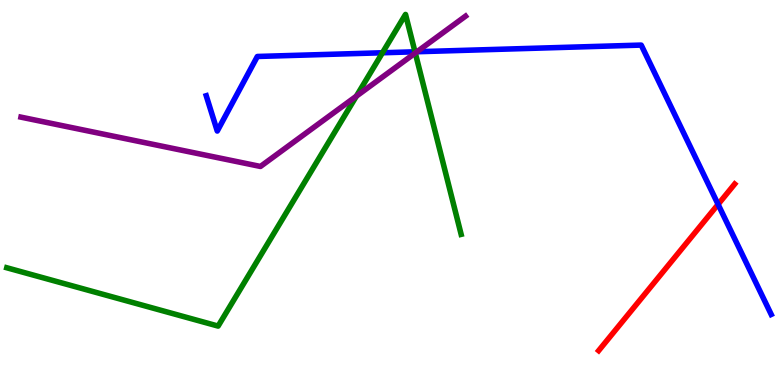[{'lines': ['blue', 'red'], 'intersections': [{'x': 9.27, 'y': 4.69}]}, {'lines': ['green', 'red'], 'intersections': []}, {'lines': ['purple', 'red'], 'intersections': []}, {'lines': ['blue', 'green'], 'intersections': [{'x': 4.94, 'y': 8.63}, {'x': 5.35, 'y': 8.65}]}, {'lines': ['blue', 'purple'], 'intersections': [{'x': 5.38, 'y': 8.66}]}, {'lines': ['green', 'purple'], 'intersections': [{'x': 4.6, 'y': 7.5}, {'x': 5.36, 'y': 8.62}]}]